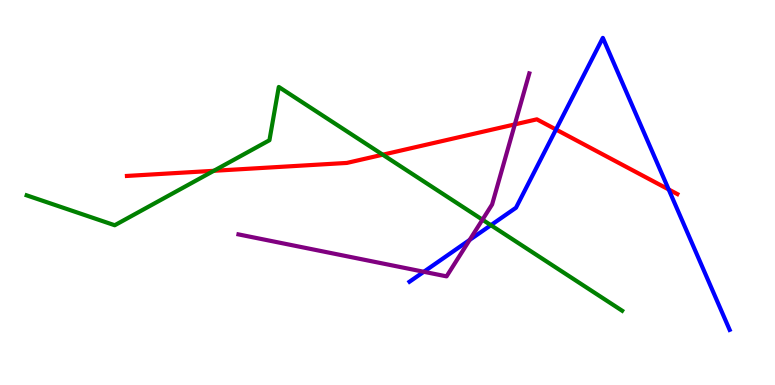[{'lines': ['blue', 'red'], 'intersections': [{'x': 7.17, 'y': 6.64}, {'x': 8.63, 'y': 5.08}]}, {'lines': ['green', 'red'], 'intersections': [{'x': 2.76, 'y': 5.56}, {'x': 4.94, 'y': 5.98}]}, {'lines': ['purple', 'red'], 'intersections': [{'x': 6.64, 'y': 6.77}]}, {'lines': ['blue', 'green'], 'intersections': [{'x': 6.33, 'y': 4.15}]}, {'lines': ['blue', 'purple'], 'intersections': [{'x': 5.47, 'y': 2.94}, {'x': 6.06, 'y': 3.77}]}, {'lines': ['green', 'purple'], 'intersections': [{'x': 6.23, 'y': 4.29}]}]